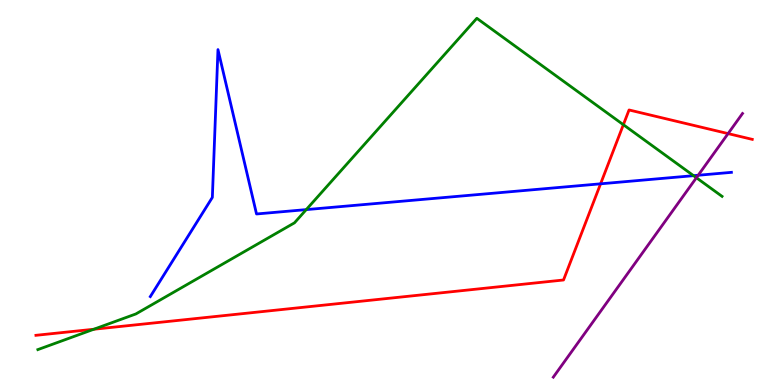[{'lines': ['blue', 'red'], 'intersections': [{'x': 7.75, 'y': 5.23}]}, {'lines': ['green', 'red'], 'intersections': [{'x': 1.21, 'y': 1.45}, {'x': 8.04, 'y': 6.76}]}, {'lines': ['purple', 'red'], 'intersections': [{'x': 9.39, 'y': 6.53}]}, {'lines': ['blue', 'green'], 'intersections': [{'x': 3.95, 'y': 4.56}, {'x': 8.95, 'y': 5.44}]}, {'lines': ['blue', 'purple'], 'intersections': [{'x': 9.01, 'y': 5.45}]}, {'lines': ['green', 'purple'], 'intersections': [{'x': 8.99, 'y': 5.38}]}]